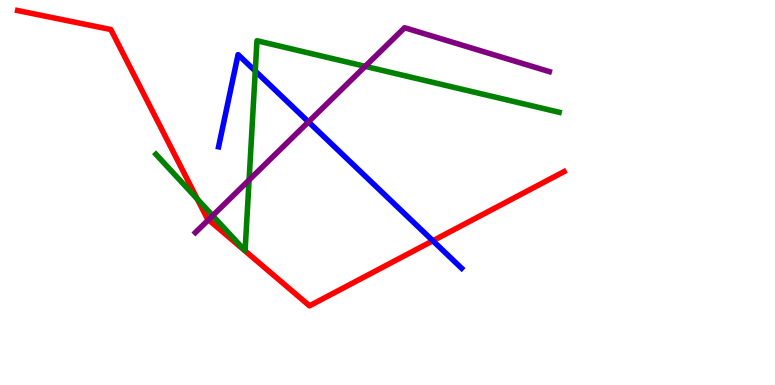[{'lines': ['blue', 'red'], 'intersections': [{'x': 5.59, 'y': 3.75}]}, {'lines': ['green', 'red'], 'intersections': [{'x': 2.55, 'y': 4.83}]}, {'lines': ['purple', 'red'], 'intersections': [{'x': 2.69, 'y': 4.29}]}, {'lines': ['blue', 'green'], 'intersections': [{'x': 3.29, 'y': 8.16}]}, {'lines': ['blue', 'purple'], 'intersections': [{'x': 3.98, 'y': 6.83}]}, {'lines': ['green', 'purple'], 'intersections': [{'x': 2.74, 'y': 4.4}, {'x': 3.21, 'y': 5.32}, {'x': 4.71, 'y': 8.28}]}]